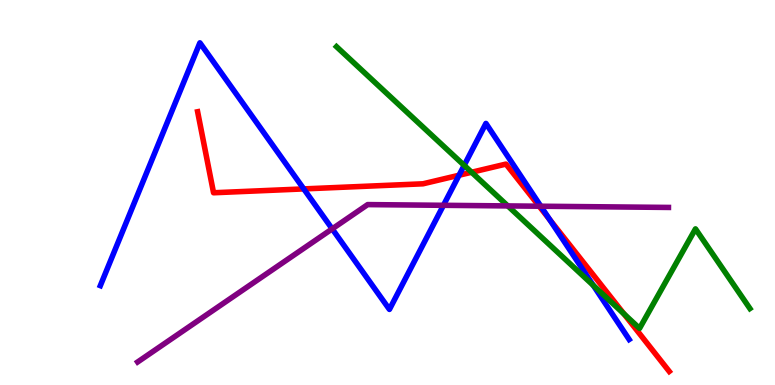[{'lines': ['blue', 'red'], 'intersections': [{'x': 3.92, 'y': 5.09}, {'x': 5.92, 'y': 5.45}, {'x': 7.09, 'y': 4.3}]}, {'lines': ['green', 'red'], 'intersections': [{'x': 6.09, 'y': 5.53}, {'x': 8.05, 'y': 1.85}]}, {'lines': ['purple', 'red'], 'intersections': [{'x': 6.96, 'y': 4.64}]}, {'lines': ['blue', 'green'], 'intersections': [{'x': 5.99, 'y': 5.71}, {'x': 7.66, 'y': 2.59}]}, {'lines': ['blue', 'purple'], 'intersections': [{'x': 4.29, 'y': 4.06}, {'x': 5.72, 'y': 4.67}, {'x': 6.98, 'y': 4.64}]}, {'lines': ['green', 'purple'], 'intersections': [{'x': 6.55, 'y': 4.65}]}]